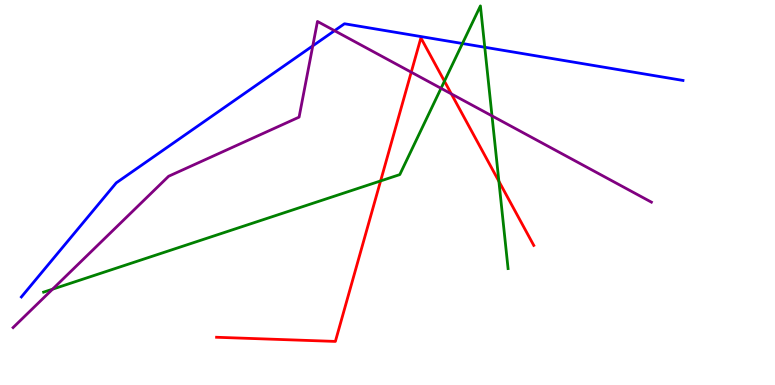[{'lines': ['blue', 'red'], 'intersections': []}, {'lines': ['green', 'red'], 'intersections': [{'x': 4.91, 'y': 5.3}, {'x': 5.73, 'y': 7.89}, {'x': 6.44, 'y': 5.29}]}, {'lines': ['purple', 'red'], 'intersections': [{'x': 5.31, 'y': 8.12}, {'x': 5.82, 'y': 7.56}]}, {'lines': ['blue', 'green'], 'intersections': [{'x': 5.97, 'y': 8.87}, {'x': 6.26, 'y': 8.77}]}, {'lines': ['blue', 'purple'], 'intersections': [{'x': 4.04, 'y': 8.81}, {'x': 4.32, 'y': 9.2}]}, {'lines': ['green', 'purple'], 'intersections': [{'x': 0.678, 'y': 2.49}, {'x': 5.69, 'y': 7.71}, {'x': 6.35, 'y': 6.99}]}]